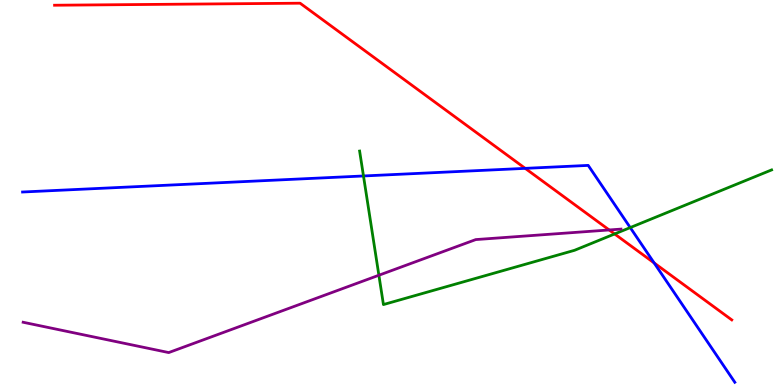[{'lines': ['blue', 'red'], 'intersections': [{'x': 6.78, 'y': 5.63}, {'x': 8.44, 'y': 3.17}]}, {'lines': ['green', 'red'], 'intersections': [{'x': 7.93, 'y': 3.92}]}, {'lines': ['purple', 'red'], 'intersections': [{'x': 7.86, 'y': 4.03}]}, {'lines': ['blue', 'green'], 'intersections': [{'x': 4.69, 'y': 5.43}, {'x': 8.13, 'y': 4.09}]}, {'lines': ['blue', 'purple'], 'intersections': []}, {'lines': ['green', 'purple'], 'intersections': [{'x': 4.89, 'y': 2.85}]}]